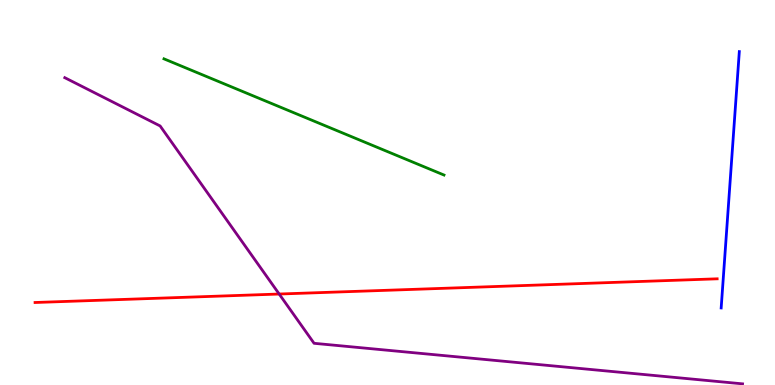[{'lines': ['blue', 'red'], 'intersections': []}, {'lines': ['green', 'red'], 'intersections': []}, {'lines': ['purple', 'red'], 'intersections': [{'x': 3.6, 'y': 2.36}]}, {'lines': ['blue', 'green'], 'intersections': []}, {'lines': ['blue', 'purple'], 'intersections': []}, {'lines': ['green', 'purple'], 'intersections': []}]